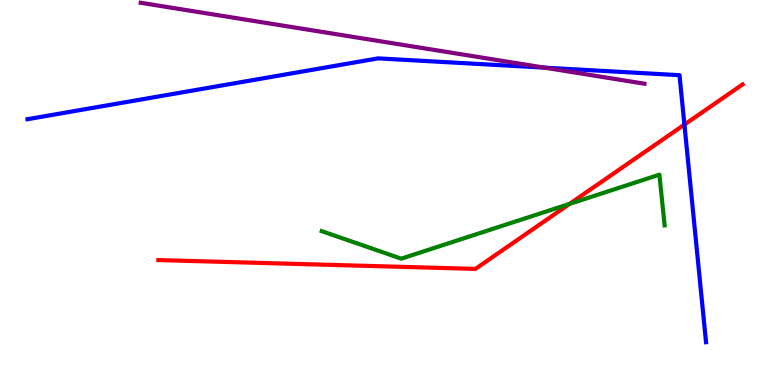[{'lines': ['blue', 'red'], 'intersections': [{'x': 8.83, 'y': 6.76}]}, {'lines': ['green', 'red'], 'intersections': [{'x': 7.35, 'y': 4.7}]}, {'lines': ['purple', 'red'], 'intersections': []}, {'lines': ['blue', 'green'], 'intersections': []}, {'lines': ['blue', 'purple'], 'intersections': [{'x': 7.03, 'y': 8.24}]}, {'lines': ['green', 'purple'], 'intersections': []}]